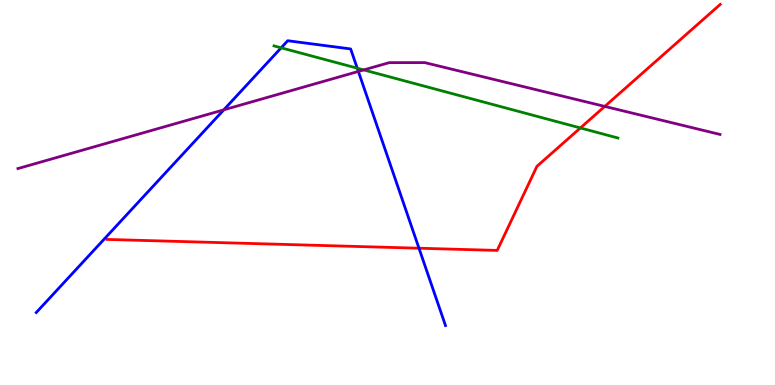[{'lines': ['blue', 'red'], 'intersections': [{'x': 5.41, 'y': 3.55}]}, {'lines': ['green', 'red'], 'intersections': [{'x': 7.49, 'y': 6.68}]}, {'lines': ['purple', 'red'], 'intersections': [{'x': 7.8, 'y': 7.24}]}, {'lines': ['blue', 'green'], 'intersections': [{'x': 3.63, 'y': 8.76}, {'x': 4.61, 'y': 8.23}]}, {'lines': ['blue', 'purple'], 'intersections': [{'x': 2.89, 'y': 7.15}, {'x': 4.62, 'y': 8.14}]}, {'lines': ['green', 'purple'], 'intersections': [{'x': 4.69, 'y': 8.18}]}]